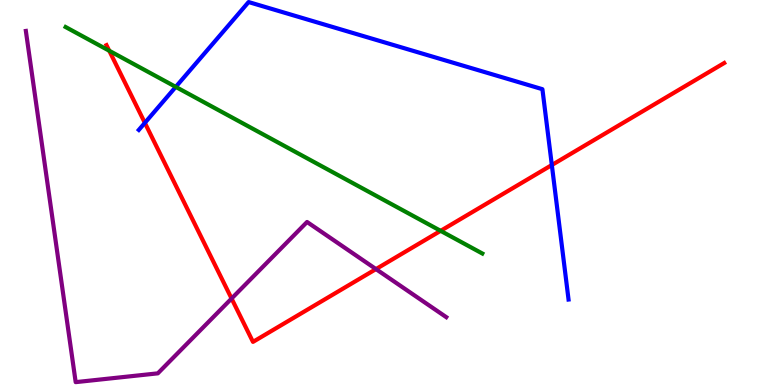[{'lines': ['blue', 'red'], 'intersections': [{'x': 1.87, 'y': 6.81}, {'x': 7.12, 'y': 5.71}]}, {'lines': ['green', 'red'], 'intersections': [{'x': 1.41, 'y': 8.68}, {'x': 5.69, 'y': 4.0}]}, {'lines': ['purple', 'red'], 'intersections': [{'x': 2.99, 'y': 2.25}, {'x': 4.85, 'y': 3.01}]}, {'lines': ['blue', 'green'], 'intersections': [{'x': 2.27, 'y': 7.74}]}, {'lines': ['blue', 'purple'], 'intersections': []}, {'lines': ['green', 'purple'], 'intersections': []}]